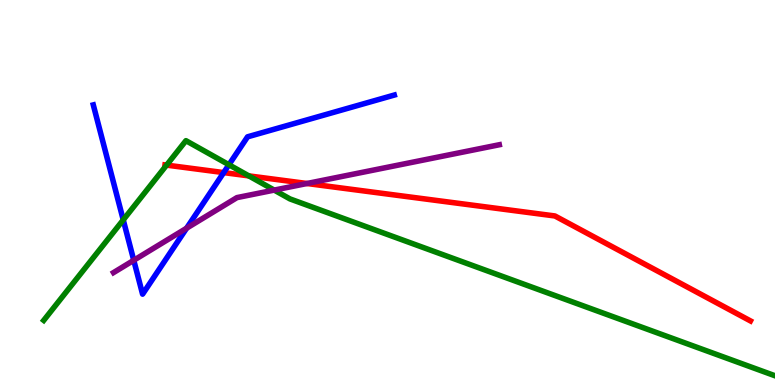[{'lines': ['blue', 'red'], 'intersections': [{'x': 2.89, 'y': 5.52}]}, {'lines': ['green', 'red'], 'intersections': [{'x': 2.15, 'y': 5.71}, {'x': 3.21, 'y': 5.43}]}, {'lines': ['purple', 'red'], 'intersections': [{'x': 3.96, 'y': 5.23}]}, {'lines': ['blue', 'green'], 'intersections': [{'x': 1.59, 'y': 4.29}, {'x': 2.95, 'y': 5.72}]}, {'lines': ['blue', 'purple'], 'intersections': [{'x': 1.73, 'y': 3.24}, {'x': 2.41, 'y': 4.07}]}, {'lines': ['green', 'purple'], 'intersections': [{'x': 3.54, 'y': 5.06}]}]